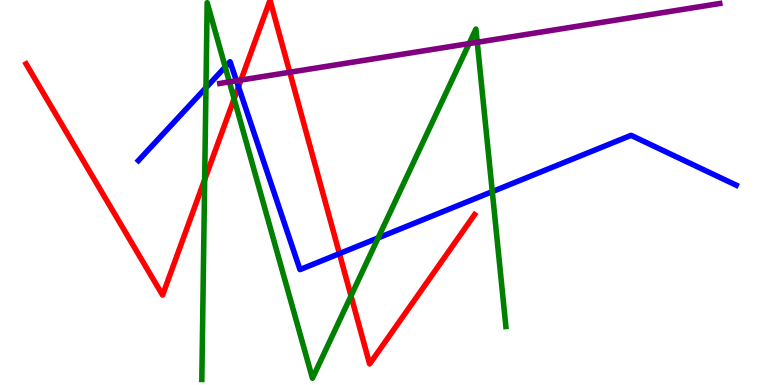[{'lines': ['blue', 'red'], 'intersections': [{'x': 3.08, 'y': 7.75}, {'x': 4.38, 'y': 3.41}]}, {'lines': ['green', 'red'], 'intersections': [{'x': 2.64, 'y': 5.33}, {'x': 3.02, 'y': 7.43}, {'x': 4.53, 'y': 2.31}]}, {'lines': ['purple', 'red'], 'intersections': [{'x': 3.11, 'y': 7.92}, {'x': 3.74, 'y': 8.12}]}, {'lines': ['blue', 'green'], 'intersections': [{'x': 2.66, 'y': 7.72}, {'x': 2.91, 'y': 8.26}, {'x': 4.88, 'y': 3.82}, {'x': 6.35, 'y': 5.02}]}, {'lines': ['blue', 'purple'], 'intersections': [{'x': 3.05, 'y': 7.9}]}, {'lines': ['green', 'purple'], 'intersections': [{'x': 2.96, 'y': 7.87}, {'x': 6.05, 'y': 8.87}, {'x': 6.16, 'y': 8.9}]}]